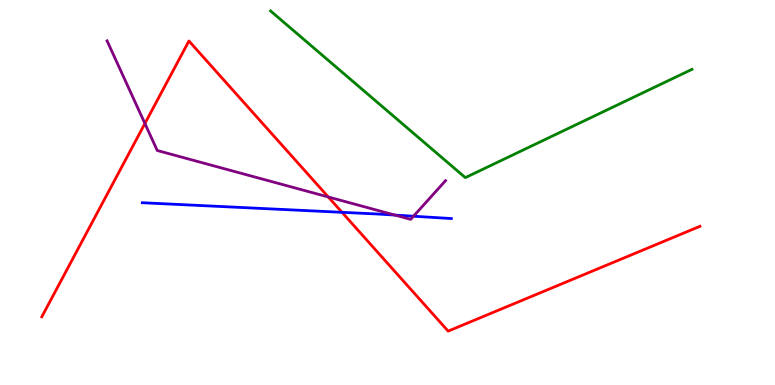[{'lines': ['blue', 'red'], 'intersections': [{'x': 4.41, 'y': 4.49}]}, {'lines': ['green', 'red'], 'intersections': []}, {'lines': ['purple', 'red'], 'intersections': [{'x': 1.87, 'y': 6.79}, {'x': 4.24, 'y': 4.88}]}, {'lines': ['blue', 'green'], 'intersections': []}, {'lines': ['blue', 'purple'], 'intersections': [{'x': 5.1, 'y': 4.41}, {'x': 5.34, 'y': 4.38}]}, {'lines': ['green', 'purple'], 'intersections': []}]